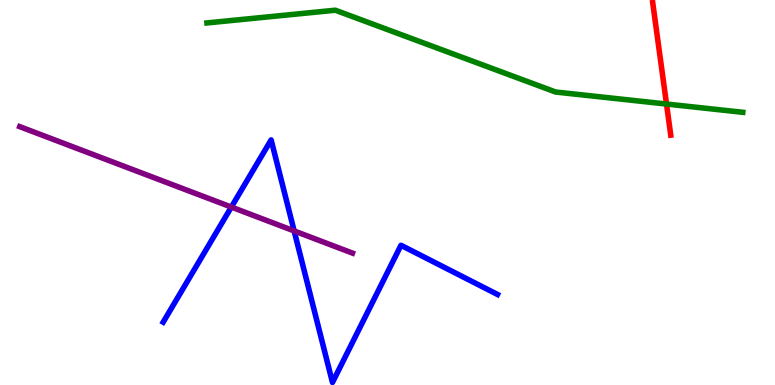[{'lines': ['blue', 'red'], 'intersections': []}, {'lines': ['green', 'red'], 'intersections': [{'x': 8.6, 'y': 7.3}]}, {'lines': ['purple', 'red'], 'intersections': []}, {'lines': ['blue', 'green'], 'intersections': []}, {'lines': ['blue', 'purple'], 'intersections': [{'x': 2.99, 'y': 4.62}, {'x': 3.8, 'y': 4.0}]}, {'lines': ['green', 'purple'], 'intersections': []}]